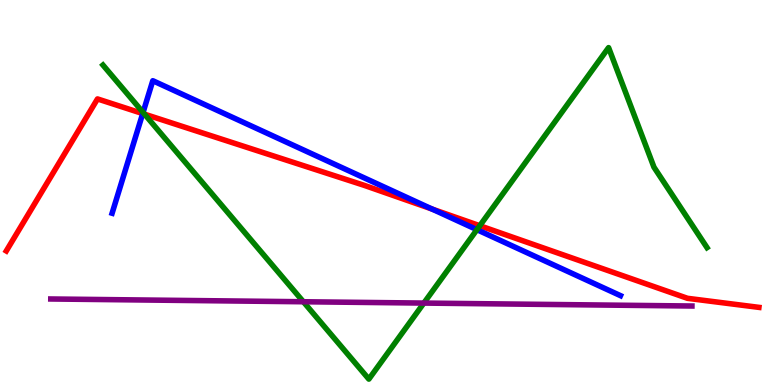[{'lines': ['blue', 'red'], 'intersections': [{'x': 1.84, 'y': 7.05}, {'x': 5.57, 'y': 4.57}]}, {'lines': ['green', 'red'], 'intersections': [{'x': 1.86, 'y': 7.03}, {'x': 6.19, 'y': 4.14}]}, {'lines': ['purple', 'red'], 'intersections': []}, {'lines': ['blue', 'green'], 'intersections': [{'x': 1.85, 'y': 7.08}, {'x': 6.15, 'y': 4.03}]}, {'lines': ['blue', 'purple'], 'intersections': []}, {'lines': ['green', 'purple'], 'intersections': [{'x': 3.91, 'y': 2.16}, {'x': 5.47, 'y': 2.13}]}]